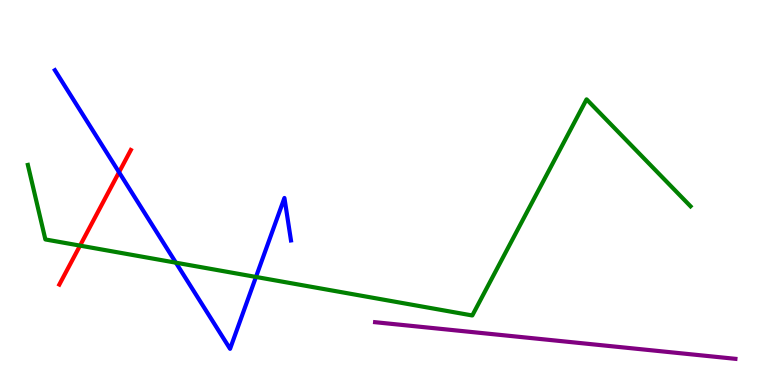[{'lines': ['blue', 'red'], 'intersections': [{'x': 1.54, 'y': 5.53}]}, {'lines': ['green', 'red'], 'intersections': [{'x': 1.03, 'y': 3.62}]}, {'lines': ['purple', 'red'], 'intersections': []}, {'lines': ['blue', 'green'], 'intersections': [{'x': 2.27, 'y': 3.18}, {'x': 3.3, 'y': 2.81}]}, {'lines': ['blue', 'purple'], 'intersections': []}, {'lines': ['green', 'purple'], 'intersections': []}]